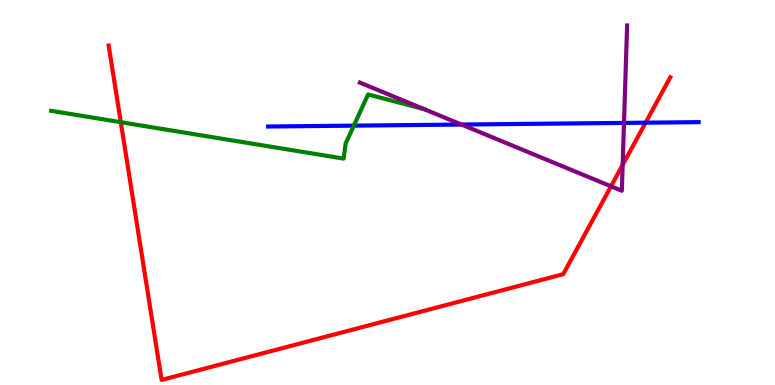[{'lines': ['blue', 'red'], 'intersections': [{'x': 8.33, 'y': 6.81}]}, {'lines': ['green', 'red'], 'intersections': [{'x': 1.56, 'y': 6.83}]}, {'lines': ['purple', 'red'], 'intersections': [{'x': 7.88, 'y': 5.16}, {'x': 8.03, 'y': 5.72}]}, {'lines': ['blue', 'green'], 'intersections': [{'x': 4.57, 'y': 6.74}]}, {'lines': ['blue', 'purple'], 'intersections': [{'x': 5.95, 'y': 6.76}, {'x': 8.05, 'y': 6.81}]}, {'lines': ['green', 'purple'], 'intersections': []}]